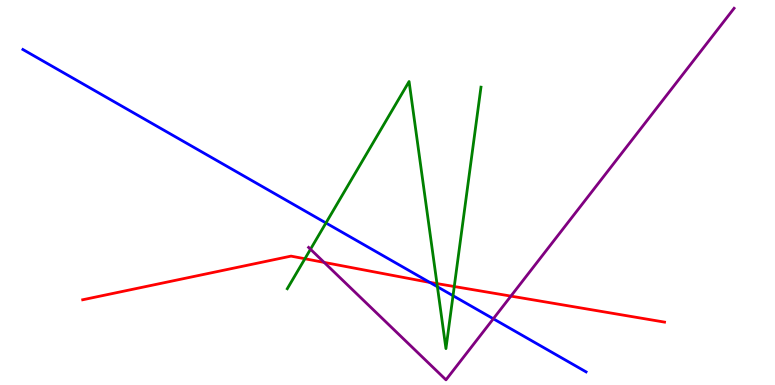[{'lines': ['blue', 'red'], 'intersections': [{'x': 5.54, 'y': 2.67}]}, {'lines': ['green', 'red'], 'intersections': [{'x': 3.93, 'y': 3.28}, {'x': 5.64, 'y': 2.63}, {'x': 5.86, 'y': 2.56}]}, {'lines': ['purple', 'red'], 'intersections': [{'x': 4.18, 'y': 3.18}, {'x': 6.59, 'y': 2.31}]}, {'lines': ['blue', 'green'], 'intersections': [{'x': 4.21, 'y': 4.21}, {'x': 5.64, 'y': 2.55}, {'x': 5.85, 'y': 2.32}]}, {'lines': ['blue', 'purple'], 'intersections': [{'x': 6.37, 'y': 1.72}]}, {'lines': ['green', 'purple'], 'intersections': [{'x': 4.01, 'y': 3.53}]}]